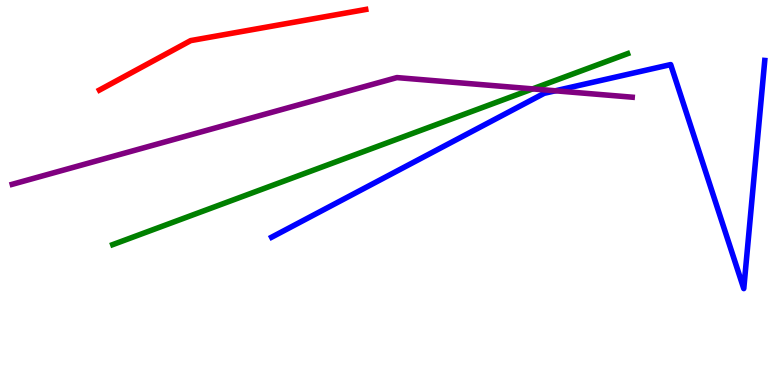[{'lines': ['blue', 'red'], 'intersections': []}, {'lines': ['green', 'red'], 'intersections': []}, {'lines': ['purple', 'red'], 'intersections': []}, {'lines': ['blue', 'green'], 'intersections': []}, {'lines': ['blue', 'purple'], 'intersections': [{'x': 7.17, 'y': 7.64}]}, {'lines': ['green', 'purple'], 'intersections': [{'x': 6.87, 'y': 7.69}]}]